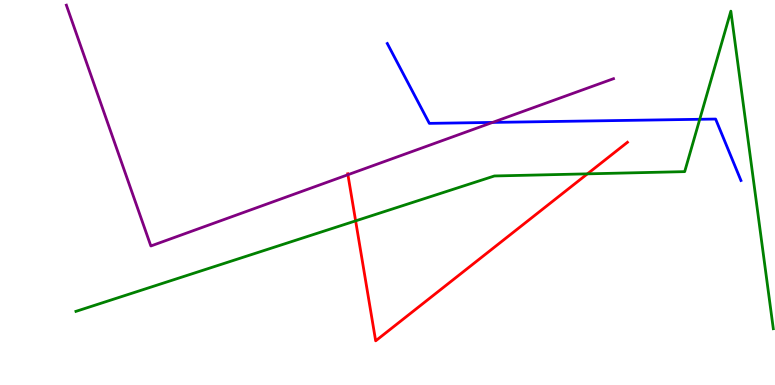[{'lines': ['blue', 'red'], 'intersections': []}, {'lines': ['green', 'red'], 'intersections': [{'x': 4.59, 'y': 4.26}, {'x': 7.58, 'y': 5.48}]}, {'lines': ['purple', 'red'], 'intersections': [{'x': 4.49, 'y': 5.46}]}, {'lines': ['blue', 'green'], 'intersections': [{'x': 9.03, 'y': 6.9}]}, {'lines': ['blue', 'purple'], 'intersections': [{'x': 6.36, 'y': 6.82}]}, {'lines': ['green', 'purple'], 'intersections': []}]